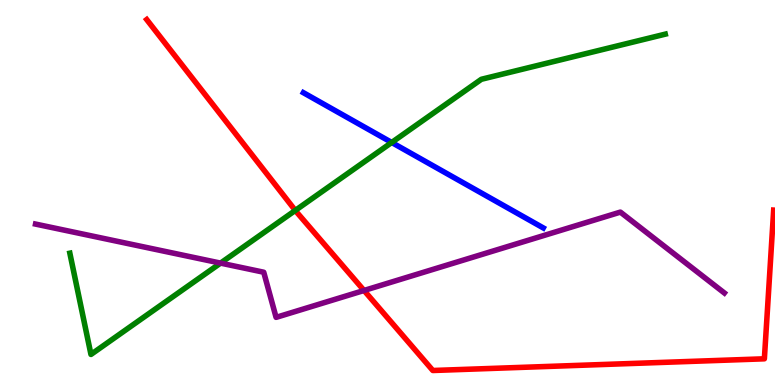[{'lines': ['blue', 'red'], 'intersections': []}, {'lines': ['green', 'red'], 'intersections': [{'x': 3.81, 'y': 4.53}]}, {'lines': ['purple', 'red'], 'intersections': [{'x': 4.7, 'y': 2.46}]}, {'lines': ['blue', 'green'], 'intersections': [{'x': 5.05, 'y': 6.3}]}, {'lines': ['blue', 'purple'], 'intersections': []}, {'lines': ['green', 'purple'], 'intersections': [{'x': 2.85, 'y': 3.17}]}]